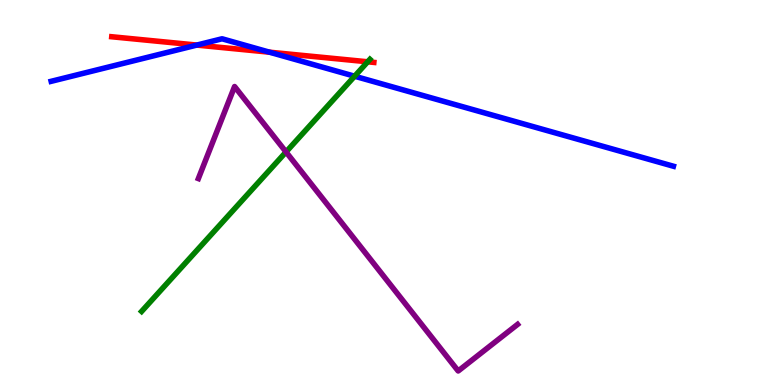[{'lines': ['blue', 'red'], 'intersections': [{'x': 2.54, 'y': 8.83}, {'x': 3.48, 'y': 8.64}]}, {'lines': ['green', 'red'], 'intersections': [{'x': 4.74, 'y': 8.39}]}, {'lines': ['purple', 'red'], 'intersections': []}, {'lines': ['blue', 'green'], 'intersections': [{'x': 4.58, 'y': 8.02}]}, {'lines': ['blue', 'purple'], 'intersections': []}, {'lines': ['green', 'purple'], 'intersections': [{'x': 3.69, 'y': 6.05}]}]